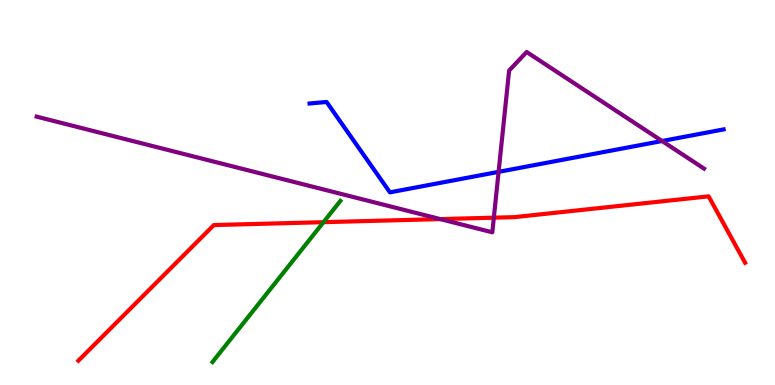[{'lines': ['blue', 'red'], 'intersections': []}, {'lines': ['green', 'red'], 'intersections': [{'x': 4.17, 'y': 4.23}]}, {'lines': ['purple', 'red'], 'intersections': [{'x': 5.68, 'y': 4.31}, {'x': 6.37, 'y': 4.35}]}, {'lines': ['blue', 'green'], 'intersections': []}, {'lines': ['blue', 'purple'], 'intersections': [{'x': 6.43, 'y': 5.54}, {'x': 8.54, 'y': 6.34}]}, {'lines': ['green', 'purple'], 'intersections': []}]